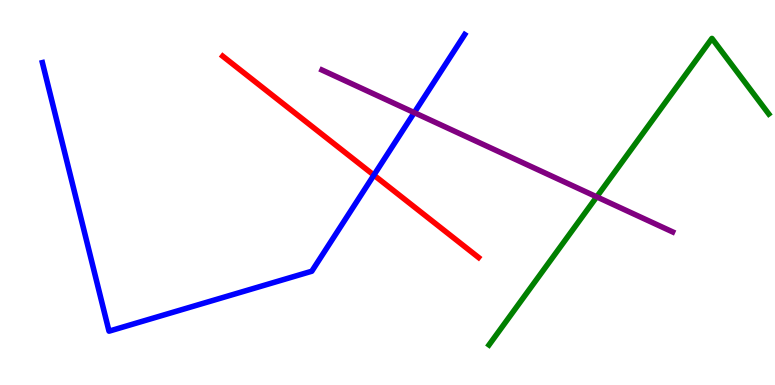[{'lines': ['blue', 'red'], 'intersections': [{'x': 4.82, 'y': 5.45}]}, {'lines': ['green', 'red'], 'intersections': []}, {'lines': ['purple', 'red'], 'intersections': []}, {'lines': ['blue', 'green'], 'intersections': []}, {'lines': ['blue', 'purple'], 'intersections': [{'x': 5.35, 'y': 7.07}]}, {'lines': ['green', 'purple'], 'intersections': [{'x': 7.7, 'y': 4.89}]}]